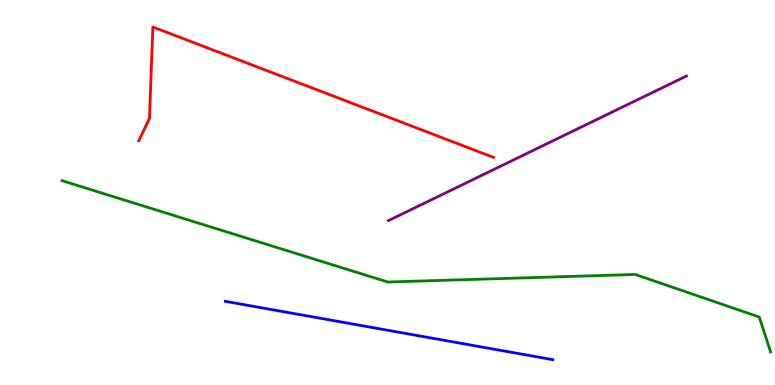[{'lines': ['blue', 'red'], 'intersections': []}, {'lines': ['green', 'red'], 'intersections': []}, {'lines': ['purple', 'red'], 'intersections': []}, {'lines': ['blue', 'green'], 'intersections': []}, {'lines': ['blue', 'purple'], 'intersections': []}, {'lines': ['green', 'purple'], 'intersections': []}]